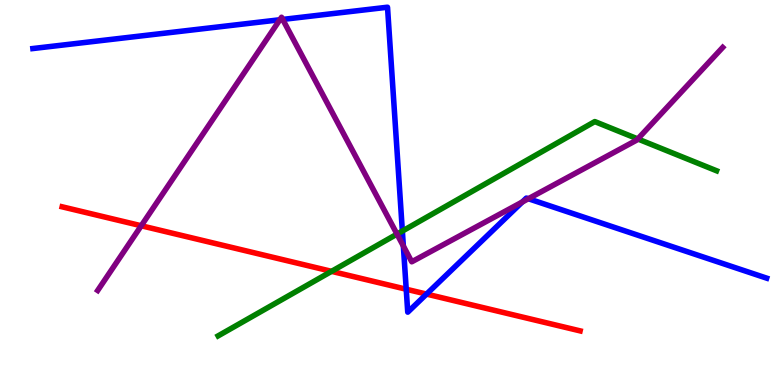[{'lines': ['blue', 'red'], 'intersections': [{'x': 5.24, 'y': 2.49}, {'x': 5.5, 'y': 2.36}]}, {'lines': ['green', 'red'], 'intersections': [{'x': 4.28, 'y': 2.95}]}, {'lines': ['purple', 'red'], 'intersections': [{'x': 1.82, 'y': 4.14}]}, {'lines': ['blue', 'green'], 'intersections': [{'x': 5.19, 'y': 4.0}]}, {'lines': ['blue', 'purple'], 'intersections': [{'x': 3.61, 'y': 9.49}, {'x': 3.65, 'y': 9.5}, {'x': 5.2, 'y': 3.61}, {'x': 6.74, 'y': 4.75}, {'x': 6.82, 'y': 4.84}]}, {'lines': ['green', 'purple'], 'intersections': [{'x': 5.12, 'y': 3.92}, {'x': 8.23, 'y': 6.39}]}]